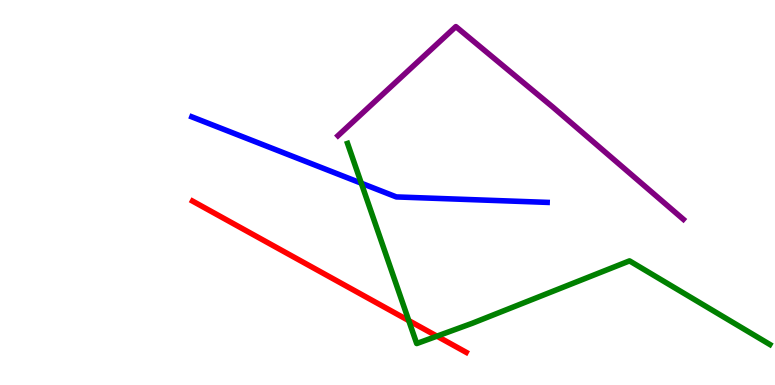[{'lines': ['blue', 'red'], 'intersections': []}, {'lines': ['green', 'red'], 'intersections': [{'x': 5.27, 'y': 1.67}, {'x': 5.64, 'y': 1.27}]}, {'lines': ['purple', 'red'], 'intersections': []}, {'lines': ['blue', 'green'], 'intersections': [{'x': 4.66, 'y': 5.24}]}, {'lines': ['blue', 'purple'], 'intersections': []}, {'lines': ['green', 'purple'], 'intersections': []}]